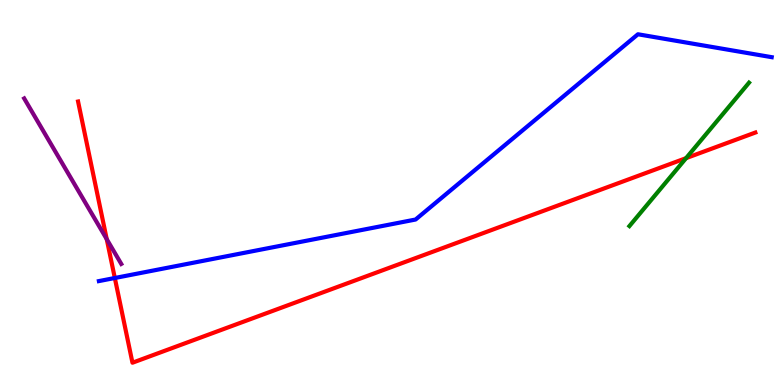[{'lines': ['blue', 'red'], 'intersections': [{'x': 1.48, 'y': 2.78}]}, {'lines': ['green', 'red'], 'intersections': [{'x': 8.85, 'y': 5.89}]}, {'lines': ['purple', 'red'], 'intersections': [{'x': 1.38, 'y': 3.79}]}, {'lines': ['blue', 'green'], 'intersections': []}, {'lines': ['blue', 'purple'], 'intersections': []}, {'lines': ['green', 'purple'], 'intersections': []}]